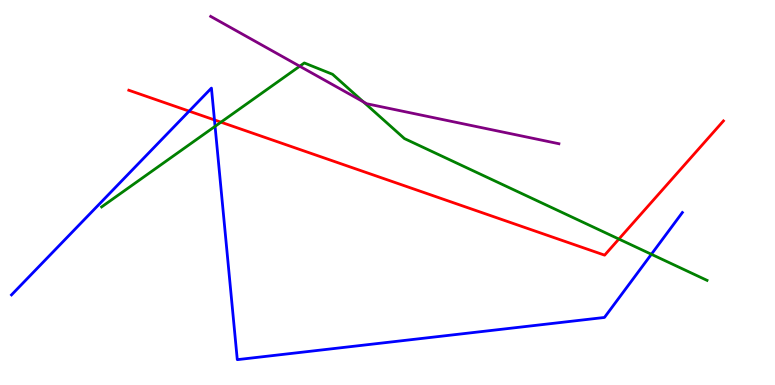[{'lines': ['blue', 'red'], 'intersections': [{'x': 2.44, 'y': 7.11}, {'x': 2.77, 'y': 6.89}]}, {'lines': ['green', 'red'], 'intersections': [{'x': 2.85, 'y': 6.83}, {'x': 7.99, 'y': 3.79}]}, {'lines': ['purple', 'red'], 'intersections': []}, {'lines': ['blue', 'green'], 'intersections': [{'x': 2.78, 'y': 6.72}, {'x': 8.4, 'y': 3.4}]}, {'lines': ['blue', 'purple'], 'intersections': []}, {'lines': ['green', 'purple'], 'intersections': [{'x': 3.87, 'y': 8.28}, {'x': 4.69, 'y': 7.35}]}]